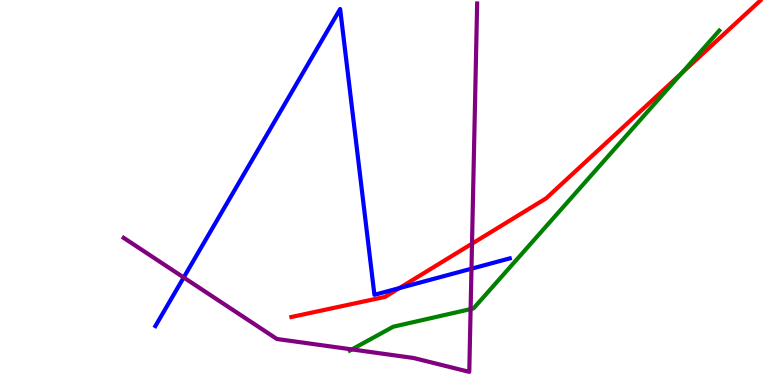[{'lines': ['blue', 'red'], 'intersections': [{'x': 5.15, 'y': 2.52}]}, {'lines': ['green', 'red'], 'intersections': [{'x': 8.79, 'y': 8.09}]}, {'lines': ['purple', 'red'], 'intersections': [{'x': 6.09, 'y': 3.67}]}, {'lines': ['blue', 'green'], 'intersections': []}, {'lines': ['blue', 'purple'], 'intersections': [{'x': 2.37, 'y': 2.79}, {'x': 6.08, 'y': 3.02}]}, {'lines': ['green', 'purple'], 'intersections': [{'x': 4.54, 'y': 0.924}, {'x': 6.07, 'y': 1.97}]}]